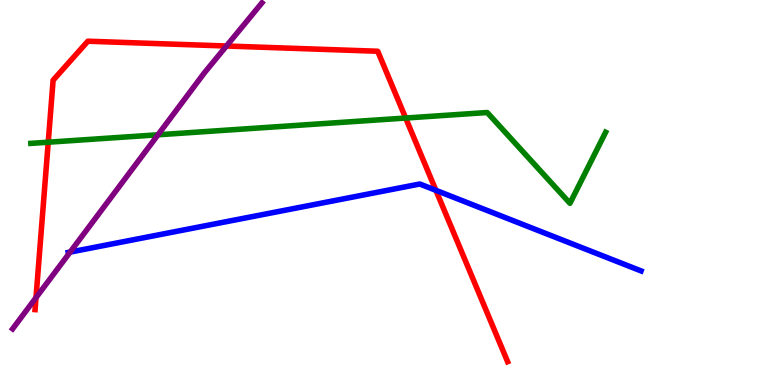[{'lines': ['blue', 'red'], 'intersections': [{'x': 5.62, 'y': 5.06}]}, {'lines': ['green', 'red'], 'intersections': [{'x': 0.622, 'y': 6.31}, {'x': 5.23, 'y': 6.93}]}, {'lines': ['purple', 'red'], 'intersections': [{'x': 0.465, 'y': 2.27}, {'x': 2.92, 'y': 8.8}]}, {'lines': ['blue', 'green'], 'intersections': []}, {'lines': ['blue', 'purple'], 'intersections': [{'x': 0.905, 'y': 3.45}]}, {'lines': ['green', 'purple'], 'intersections': [{'x': 2.04, 'y': 6.5}]}]